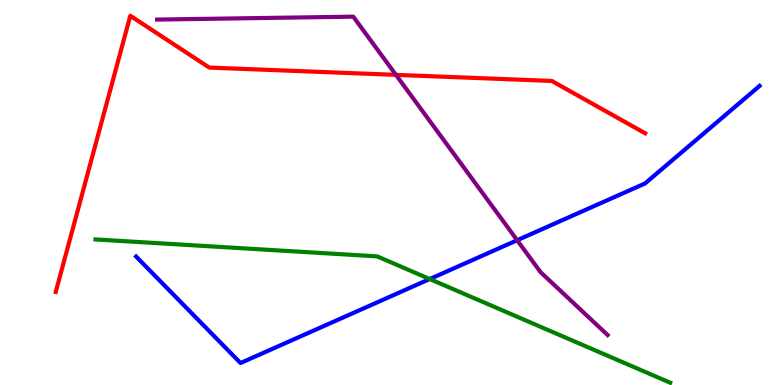[{'lines': ['blue', 'red'], 'intersections': []}, {'lines': ['green', 'red'], 'intersections': []}, {'lines': ['purple', 'red'], 'intersections': [{'x': 5.11, 'y': 8.06}]}, {'lines': ['blue', 'green'], 'intersections': [{'x': 5.54, 'y': 2.75}]}, {'lines': ['blue', 'purple'], 'intersections': [{'x': 6.67, 'y': 3.76}]}, {'lines': ['green', 'purple'], 'intersections': []}]